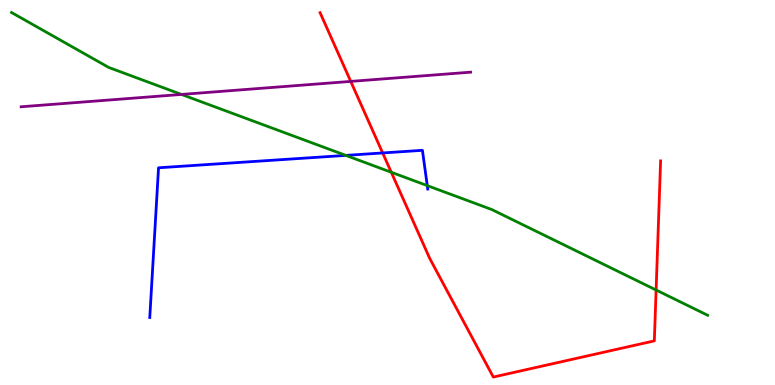[{'lines': ['blue', 'red'], 'intersections': [{'x': 4.94, 'y': 6.03}]}, {'lines': ['green', 'red'], 'intersections': [{'x': 5.05, 'y': 5.53}, {'x': 8.47, 'y': 2.47}]}, {'lines': ['purple', 'red'], 'intersections': [{'x': 4.53, 'y': 7.89}]}, {'lines': ['blue', 'green'], 'intersections': [{'x': 4.46, 'y': 5.96}, {'x': 5.51, 'y': 5.18}]}, {'lines': ['blue', 'purple'], 'intersections': []}, {'lines': ['green', 'purple'], 'intersections': [{'x': 2.34, 'y': 7.55}]}]